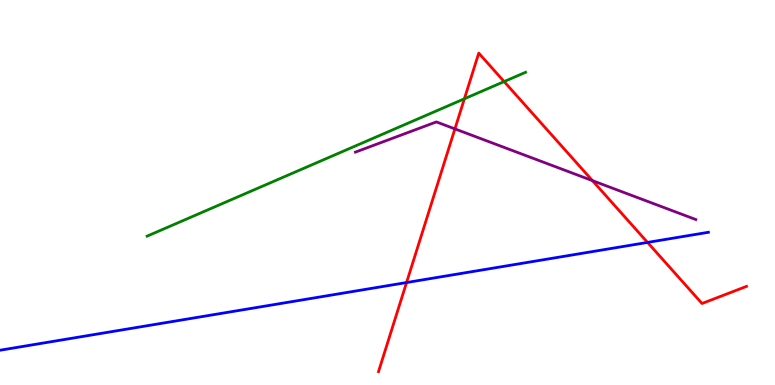[{'lines': ['blue', 'red'], 'intersections': [{'x': 5.25, 'y': 2.66}, {'x': 8.36, 'y': 3.7}]}, {'lines': ['green', 'red'], 'intersections': [{'x': 5.99, 'y': 7.43}, {'x': 6.5, 'y': 7.88}]}, {'lines': ['purple', 'red'], 'intersections': [{'x': 5.87, 'y': 6.65}, {'x': 7.64, 'y': 5.31}]}, {'lines': ['blue', 'green'], 'intersections': []}, {'lines': ['blue', 'purple'], 'intersections': []}, {'lines': ['green', 'purple'], 'intersections': []}]